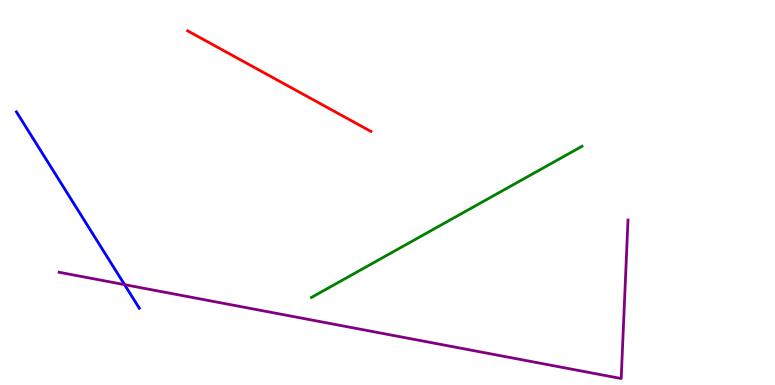[{'lines': ['blue', 'red'], 'intersections': []}, {'lines': ['green', 'red'], 'intersections': []}, {'lines': ['purple', 'red'], 'intersections': []}, {'lines': ['blue', 'green'], 'intersections': []}, {'lines': ['blue', 'purple'], 'intersections': [{'x': 1.61, 'y': 2.61}]}, {'lines': ['green', 'purple'], 'intersections': []}]